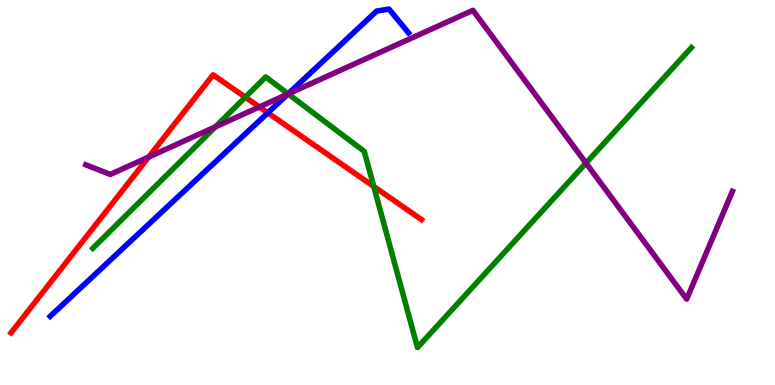[{'lines': ['blue', 'red'], 'intersections': [{'x': 3.46, 'y': 7.07}]}, {'lines': ['green', 'red'], 'intersections': [{'x': 3.17, 'y': 7.48}, {'x': 4.82, 'y': 5.16}]}, {'lines': ['purple', 'red'], 'intersections': [{'x': 1.92, 'y': 5.92}, {'x': 3.35, 'y': 7.22}]}, {'lines': ['blue', 'green'], 'intersections': [{'x': 3.72, 'y': 7.56}]}, {'lines': ['blue', 'purple'], 'intersections': [{'x': 3.72, 'y': 7.56}]}, {'lines': ['green', 'purple'], 'intersections': [{'x': 2.78, 'y': 6.71}, {'x': 3.72, 'y': 7.56}, {'x': 7.56, 'y': 5.76}]}]